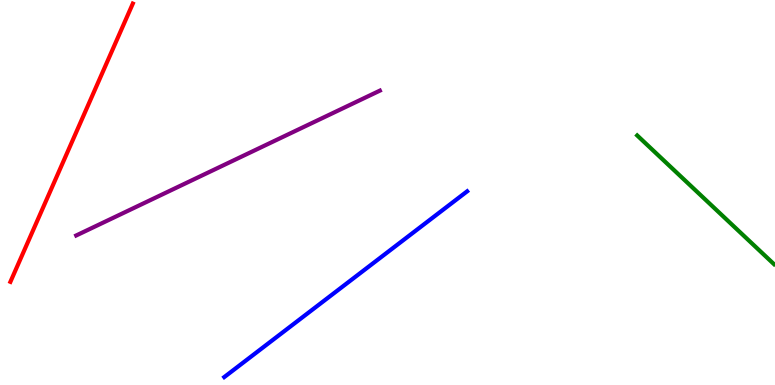[{'lines': ['blue', 'red'], 'intersections': []}, {'lines': ['green', 'red'], 'intersections': []}, {'lines': ['purple', 'red'], 'intersections': []}, {'lines': ['blue', 'green'], 'intersections': []}, {'lines': ['blue', 'purple'], 'intersections': []}, {'lines': ['green', 'purple'], 'intersections': []}]